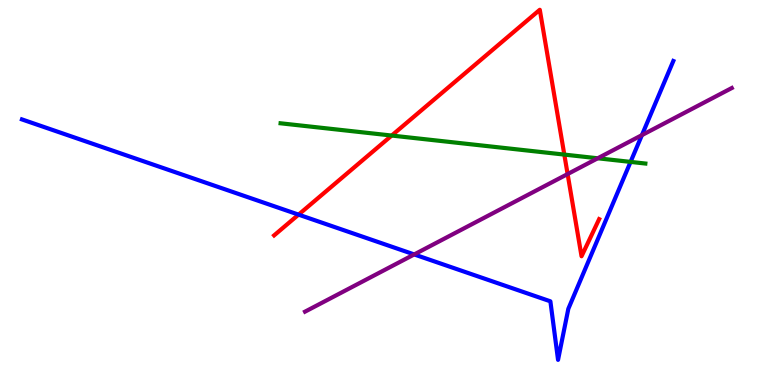[{'lines': ['blue', 'red'], 'intersections': [{'x': 3.85, 'y': 4.43}]}, {'lines': ['green', 'red'], 'intersections': [{'x': 5.05, 'y': 6.48}, {'x': 7.28, 'y': 5.98}]}, {'lines': ['purple', 'red'], 'intersections': [{'x': 7.32, 'y': 5.48}]}, {'lines': ['blue', 'green'], 'intersections': [{'x': 8.14, 'y': 5.79}]}, {'lines': ['blue', 'purple'], 'intersections': [{'x': 5.34, 'y': 3.39}, {'x': 8.28, 'y': 6.49}]}, {'lines': ['green', 'purple'], 'intersections': [{'x': 7.71, 'y': 5.89}]}]